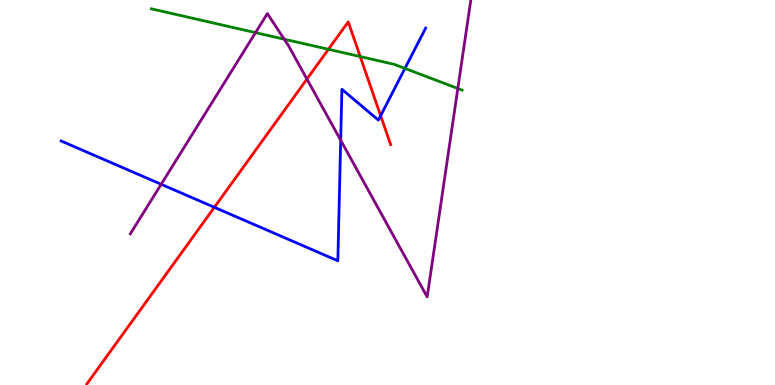[{'lines': ['blue', 'red'], 'intersections': [{'x': 2.77, 'y': 4.62}, {'x': 4.91, 'y': 7.0}]}, {'lines': ['green', 'red'], 'intersections': [{'x': 4.24, 'y': 8.72}, {'x': 4.65, 'y': 8.53}]}, {'lines': ['purple', 'red'], 'intersections': [{'x': 3.96, 'y': 7.95}]}, {'lines': ['blue', 'green'], 'intersections': [{'x': 5.23, 'y': 8.22}]}, {'lines': ['blue', 'purple'], 'intersections': [{'x': 2.08, 'y': 5.21}, {'x': 4.4, 'y': 6.36}]}, {'lines': ['green', 'purple'], 'intersections': [{'x': 3.3, 'y': 9.15}, {'x': 3.67, 'y': 8.98}, {'x': 5.91, 'y': 7.7}]}]